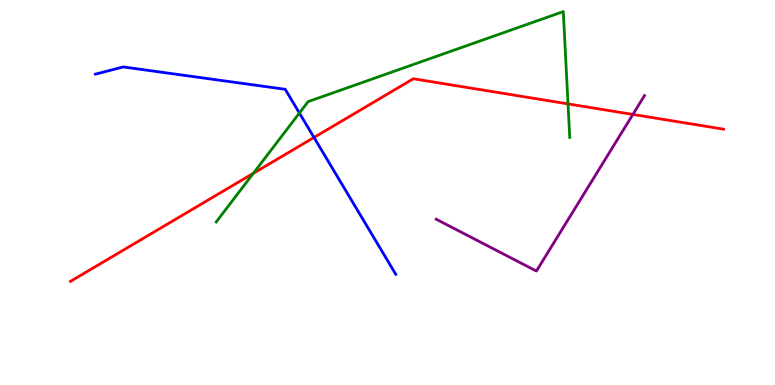[{'lines': ['blue', 'red'], 'intersections': [{'x': 4.05, 'y': 6.43}]}, {'lines': ['green', 'red'], 'intersections': [{'x': 3.27, 'y': 5.5}, {'x': 7.33, 'y': 7.3}]}, {'lines': ['purple', 'red'], 'intersections': [{'x': 8.17, 'y': 7.03}]}, {'lines': ['blue', 'green'], 'intersections': [{'x': 3.86, 'y': 7.06}]}, {'lines': ['blue', 'purple'], 'intersections': []}, {'lines': ['green', 'purple'], 'intersections': []}]